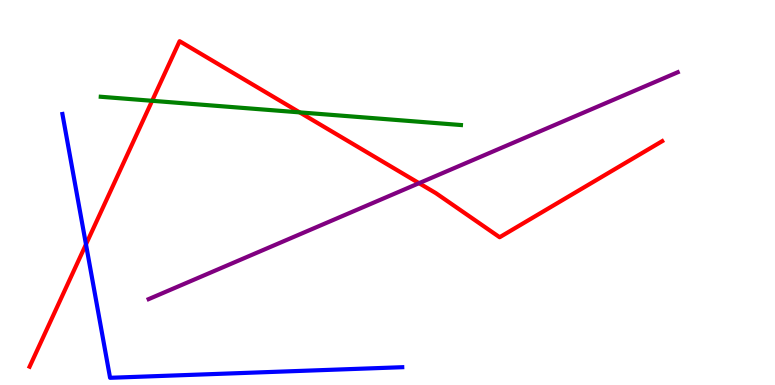[{'lines': ['blue', 'red'], 'intersections': [{'x': 1.11, 'y': 3.65}]}, {'lines': ['green', 'red'], 'intersections': [{'x': 1.96, 'y': 7.38}, {'x': 3.87, 'y': 7.08}]}, {'lines': ['purple', 'red'], 'intersections': [{'x': 5.41, 'y': 5.24}]}, {'lines': ['blue', 'green'], 'intersections': []}, {'lines': ['blue', 'purple'], 'intersections': []}, {'lines': ['green', 'purple'], 'intersections': []}]